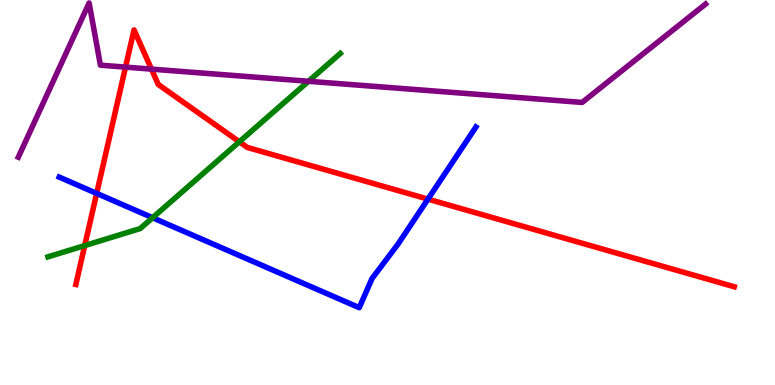[{'lines': ['blue', 'red'], 'intersections': [{'x': 1.25, 'y': 4.98}, {'x': 5.52, 'y': 4.83}]}, {'lines': ['green', 'red'], 'intersections': [{'x': 1.09, 'y': 3.62}, {'x': 3.09, 'y': 6.32}]}, {'lines': ['purple', 'red'], 'intersections': [{'x': 1.62, 'y': 8.26}, {'x': 1.95, 'y': 8.2}]}, {'lines': ['blue', 'green'], 'intersections': [{'x': 1.97, 'y': 4.34}]}, {'lines': ['blue', 'purple'], 'intersections': []}, {'lines': ['green', 'purple'], 'intersections': [{'x': 3.98, 'y': 7.89}]}]